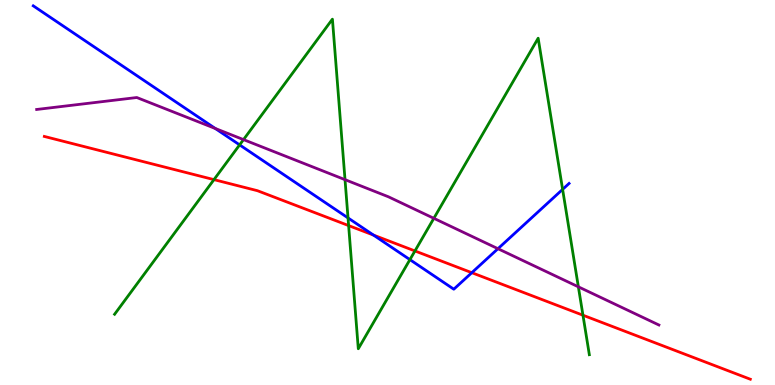[{'lines': ['blue', 'red'], 'intersections': [{'x': 4.82, 'y': 3.89}, {'x': 6.09, 'y': 2.92}]}, {'lines': ['green', 'red'], 'intersections': [{'x': 2.76, 'y': 5.33}, {'x': 4.5, 'y': 4.14}, {'x': 5.35, 'y': 3.48}, {'x': 7.52, 'y': 1.81}]}, {'lines': ['purple', 'red'], 'intersections': []}, {'lines': ['blue', 'green'], 'intersections': [{'x': 3.09, 'y': 6.24}, {'x': 4.49, 'y': 4.34}, {'x': 5.29, 'y': 3.26}, {'x': 7.26, 'y': 5.08}]}, {'lines': ['blue', 'purple'], 'intersections': [{'x': 2.78, 'y': 6.66}, {'x': 6.43, 'y': 3.54}]}, {'lines': ['green', 'purple'], 'intersections': [{'x': 3.14, 'y': 6.37}, {'x': 4.45, 'y': 5.33}, {'x': 5.6, 'y': 4.33}, {'x': 7.46, 'y': 2.55}]}]